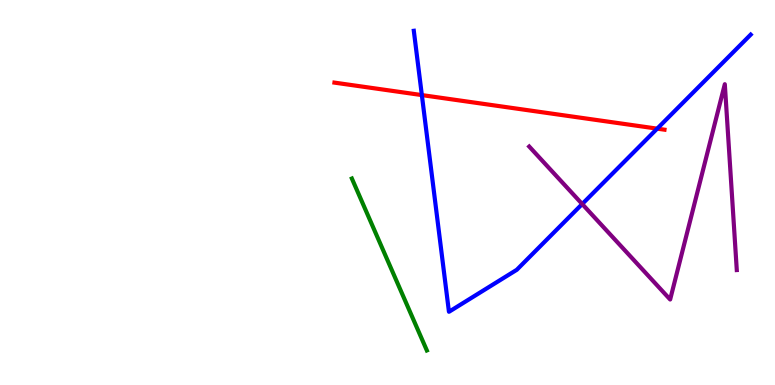[{'lines': ['blue', 'red'], 'intersections': [{'x': 5.44, 'y': 7.53}, {'x': 8.48, 'y': 6.66}]}, {'lines': ['green', 'red'], 'intersections': []}, {'lines': ['purple', 'red'], 'intersections': []}, {'lines': ['blue', 'green'], 'intersections': []}, {'lines': ['blue', 'purple'], 'intersections': [{'x': 7.51, 'y': 4.7}]}, {'lines': ['green', 'purple'], 'intersections': []}]